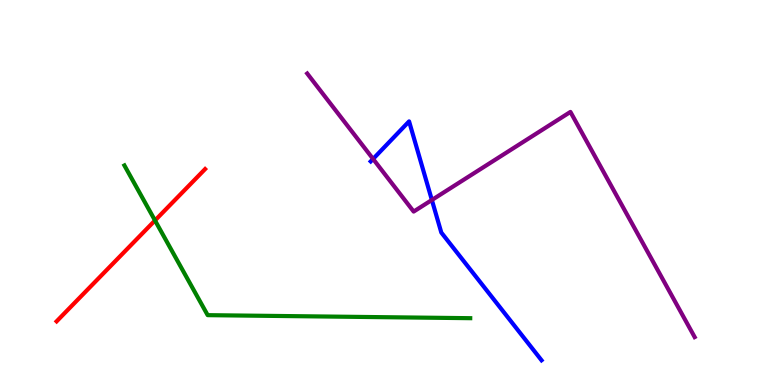[{'lines': ['blue', 'red'], 'intersections': []}, {'lines': ['green', 'red'], 'intersections': [{'x': 2.0, 'y': 4.27}]}, {'lines': ['purple', 'red'], 'intersections': []}, {'lines': ['blue', 'green'], 'intersections': []}, {'lines': ['blue', 'purple'], 'intersections': [{'x': 4.81, 'y': 5.87}, {'x': 5.57, 'y': 4.81}]}, {'lines': ['green', 'purple'], 'intersections': []}]